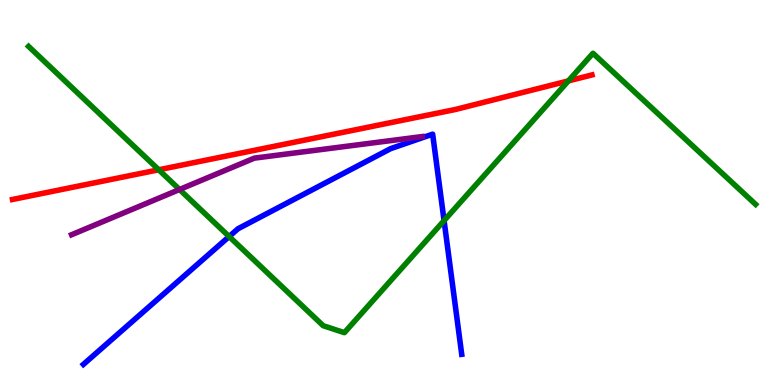[{'lines': ['blue', 'red'], 'intersections': []}, {'lines': ['green', 'red'], 'intersections': [{'x': 2.05, 'y': 5.59}, {'x': 7.33, 'y': 7.9}]}, {'lines': ['purple', 'red'], 'intersections': []}, {'lines': ['blue', 'green'], 'intersections': [{'x': 2.96, 'y': 3.86}, {'x': 5.73, 'y': 4.27}]}, {'lines': ['blue', 'purple'], 'intersections': []}, {'lines': ['green', 'purple'], 'intersections': [{'x': 2.32, 'y': 5.08}]}]